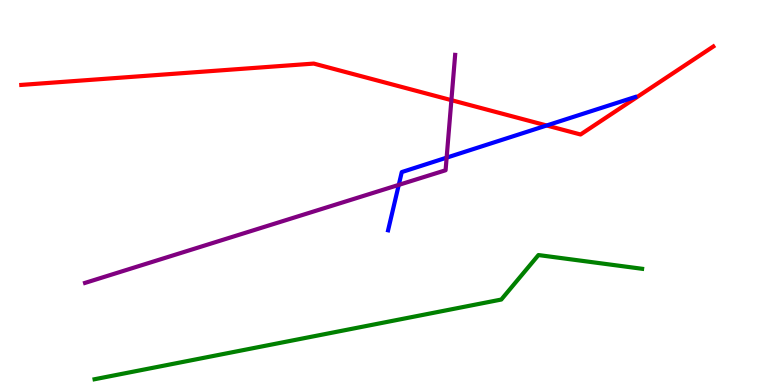[{'lines': ['blue', 'red'], 'intersections': [{'x': 7.05, 'y': 6.74}]}, {'lines': ['green', 'red'], 'intersections': []}, {'lines': ['purple', 'red'], 'intersections': [{'x': 5.82, 'y': 7.4}]}, {'lines': ['blue', 'green'], 'intersections': []}, {'lines': ['blue', 'purple'], 'intersections': [{'x': 5.15, 'y': 5.2}, {'x': 5.76, 'y': 5.91}]}, {'lines': ['green', 'purple'], 'intersections': []}]